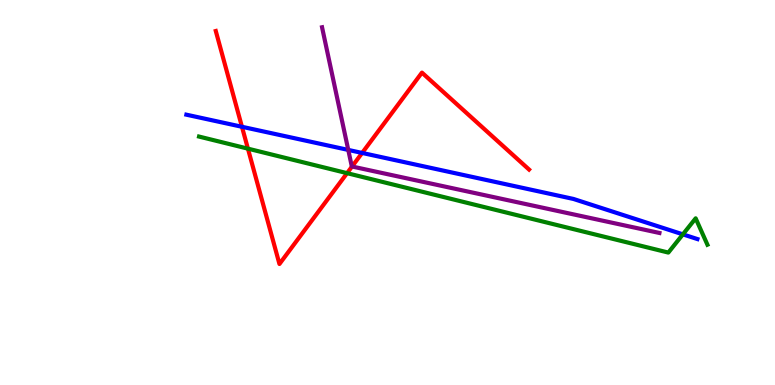[{'lines': ['blue', 'red'], 'intersections': [{'x': 3.12, 'y': 6.71}, {'x': 4.67, 'y': 6.03}]}, {'lines': ['green', 'red'], 'intersections': [{'x': 3.2, 'y': 6.14}, {'x': 4.48, 'y': 5.5}]}, {'lines': ['purple', 'red'], 'intersections': [{'x': 4.54, 'y': 5.68}]}, {'lines': ['blue', 'green'], 'intersections': [{'x': 8.81, 'y': 3.91}]}, {'lines': ['blue', 'purple'], 'intersections': [{'x': 4.49, 'y': 6.11}]}, {'lines': ['green', 'purple'], 'intersections': []}]